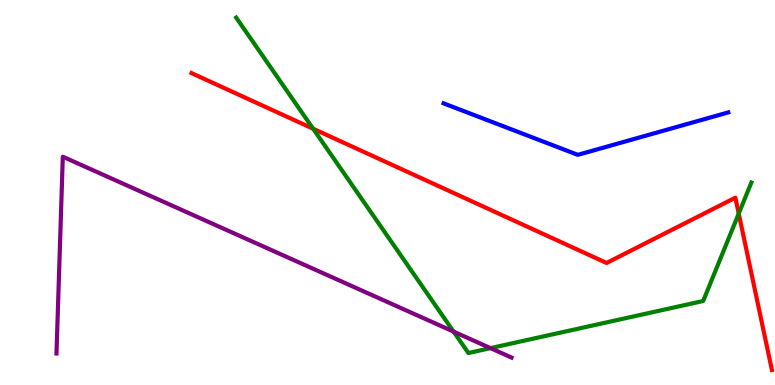[{'lines': ['blue', 'red'], 'intersections': []}, {'lines': ['green', 'red'], 'intersections': [{'x': 4.04, 'y': 6.66}, {'x': 9.53, 'y': 4.45}]}, {'lines': ['purple', 'red'], 'intersections': []}, {'lines': ['blue', 'green'], 'intersections': []}, {'lines': ['blue', 'purple'], 'intersections': []}, {'lines': ['green', 'purple'], 'intersections': [{'x': 5.85, 'y': 1.39}, {'x': 6.33, 'y': 0.958}]}]